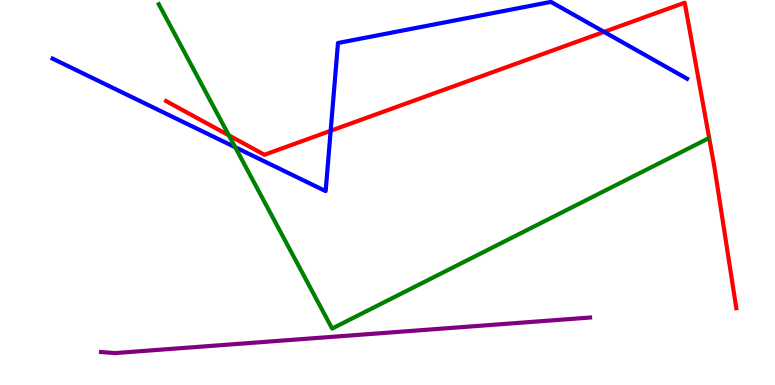[{'lines': ['blue', 'red'], 'intersections': [{'x': 4.27, 'y': 6.6}, {'x': 7.79, 'y': 9.17}]}, {'lines': ['green', 'red'], 'intersections': [{'x': 2.95, 'y': 6.48}]}, {'lines': ['purple', 'red'], 'intersections': []}, {'lines': ['blue', 'green'], 'intersections': [{'x': 3.04, 'y': 6.18}]}, {'lines': ['blue', 'purple'], 'intersections': []}, {'lines': ['green', 'purple'], 'intersections': []}]